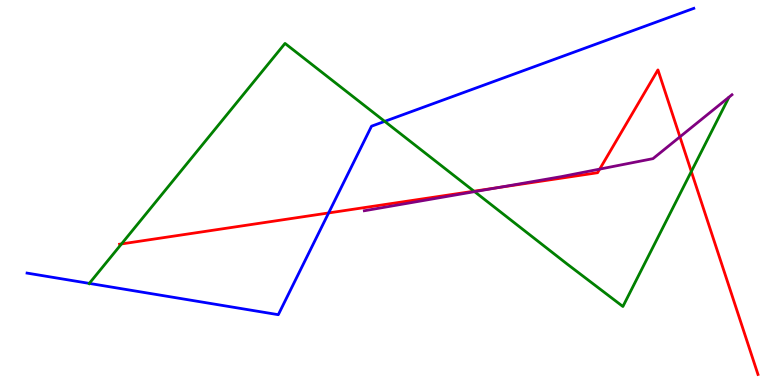[{'lines': ['blue', 'red'], 'intersections': [{'x': 4.24, 'y': 4.47}]}, {'lines': ['green', 'red'], 'intersections': [{'x': 1.57, 'y': 3.66}, {'x': 6.12, 'y': 5.03}, {'x': 8.92, 'y': 5.55}]}, {'lines': ['purple', 'red'], 'intersections': [{'x': 6.42, 'y': 5.13}, {'x': 7.74, 'y': 5.61}, {'x': 8.77, 'y': 6.45}]}, {'lines': ['blue', 'green'], 'intersections': [{'x': 1.15, 'y': 2.64}, {'x': 4.96, 'y': 6.85}]}, {'lines': ['blue', 'purple'], 'intersections': []}, {'lines': ['green', 'purple'], 'intersections': [{'x': 6.12, 'y': 5.02}]}]